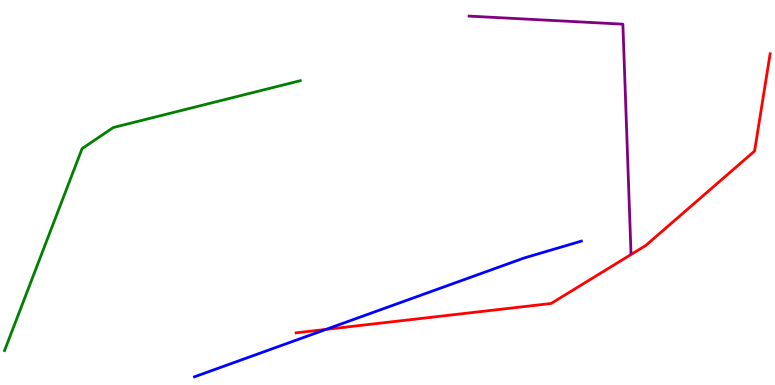[{'lines': ['blue', 'red'], 'intersections': [{'x': 4.21, 'y': 1.44}]}, {'lines': ['green', 'red'], 'intersections': []}, {'lines': ['purple', 'red'], 'intersections': []}, {'lines': ['blue', 'green'], 'intersections': []}, {'lines': ['blue', 'purple'], 'intersections': []}, {'lines': ['green', 'purple'], 'intersections': []}]